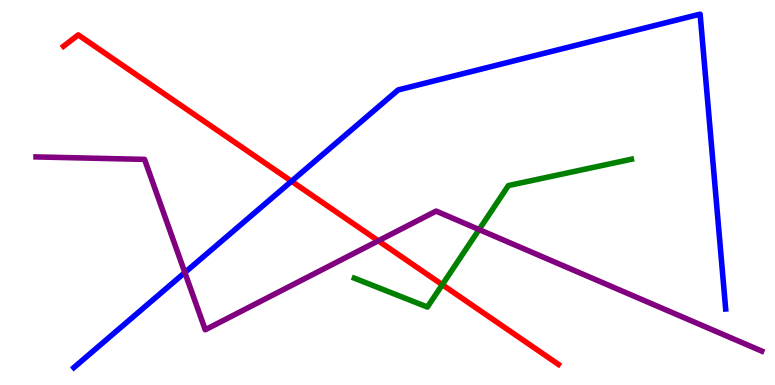[{'lines': ['blue', 'red'], 'intersections': [{'x': 3.76, 'y': 5.29}]}, {'lines': ['green', 'red'], 'intersections': [{'x': 5.71, 'y': 2.61}]}, {'lines': ['purple', 'red'], 'intersections': [{'x': 4.88, 'y': 3.75}]}, {'lines': ['blue', 'green'], 'intersections': []}, {'lines': ['blue', 'purple'], 'intersections': [{'x': 2.39, 'y': 2.92}]}, {'lines': ['green', 'purple'], 'intersections': [{'x': 6.18, 'y': 4.04}]}]